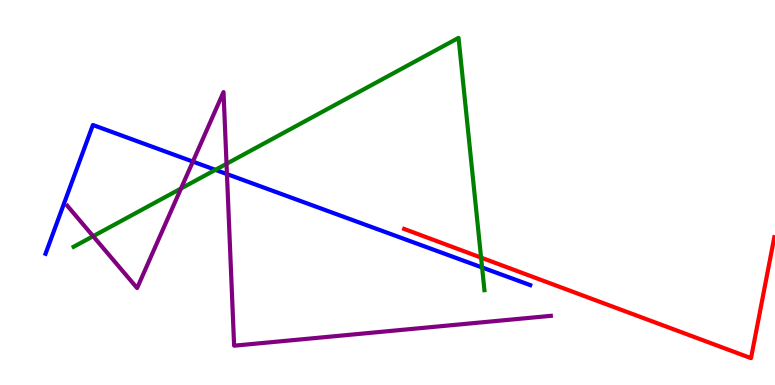[{'lines': ['blue', 'red'], 'intersections': []}, {'lines': ['green', 'red'], 'intersections': [{'x': 6.21, 'y': 3.31}]}, {'lines': ['purple', 'red'], 'intersections': []}, {'lines': ['blue', 'green'], 'intersections': [{'x': 2.78, 'y': 5.59}, {'x': 6.22, 'y': 3.05}]}, {'lines': ['blue', 'purple'], 'intersections': [{'x': 2.49, 'y': 5.8}, {'x': 2.93, 'y': 5.48}]}, {'lines': ['green', 'purple'], 'intersections': [{'x': 1.2, 'y': 3.86}, {'x': 2.34, 'y': 5.1}, {'x': 2.92, 'y': 5.75}]}]